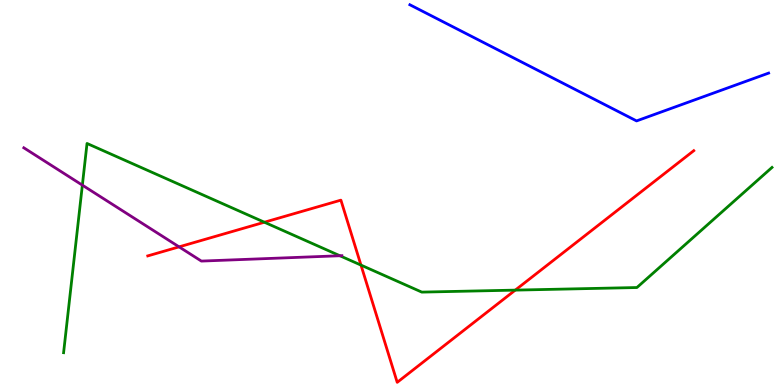[{'lines': ['blue', 'red'], 'intersections': []}, {'lines': ['green', 'red'], 'intersections': [{'x': 3.41, 'y': 4.23}, {'x': 4.66, 'y': 3.11}, {'x': 6.65, 'y': 2.46}]}, {'lines': ['purple', 'red'], 'intersections': [{'x': 2.31, 'y': 3.59}]}, {'lines': ['blue', 'green'], 'intersections': []}, {'lines': ['blue', 'purple'], 'intersections': []}, {'lines': ['green', 'purple'], 'intersections': [{'x': 1.06, 'y': 5.19}, {'x': 4.39, 'y': 3.36}]}]